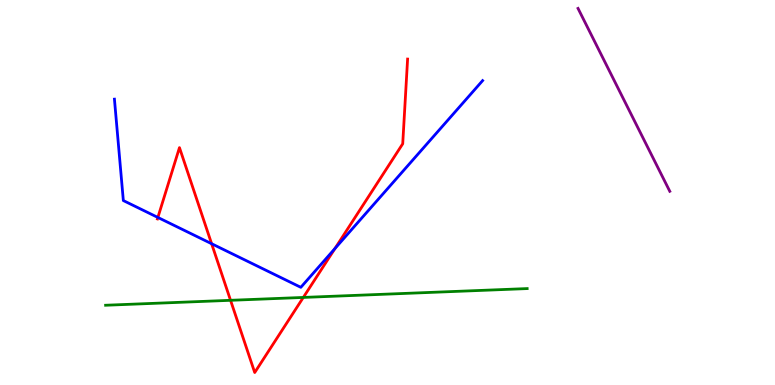[{'lines': ['blue', 'red'], 'intersections': [{'x': 2.04, 'y': 4.35}, {'x': 2.73, 'y': 3.67}, {'x': 4.32, 'y': 3.54}]}, {'lines': ['green', 'red'], 'intersections': [{'x': 2.97, 'y': 2.2}, {'x': 3.91, 'y': 2.27}]}, {'lines': ['purple', 'red'], 'intersections': []}, {'lines': ['blue', 'green'], 'intersections': []}, {'lines': ['blue', 'purple'], 'intersections': []}, {'lines': ['green', 'purple'], 'intersections': []}]